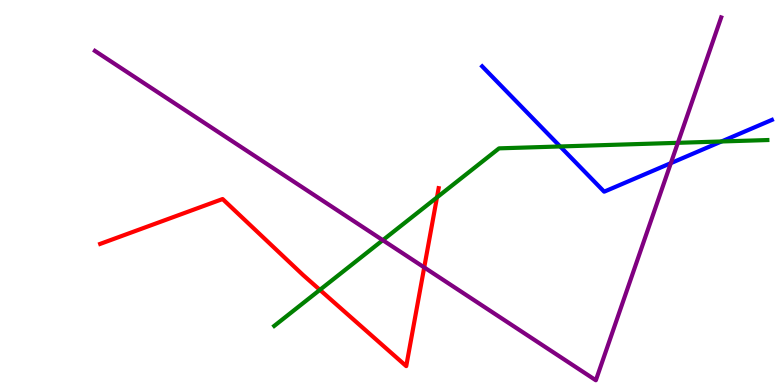[{'lines': ['blue', 'red'], 'intersections': []}, {'lines': ['green', 'red'], 'intersections': [{'x': 4.13, 'y': 2.47}, {'x': 5.64, 'y': 4.87}]}, {'lines': ['purple', 'red'], 'intersections': [{'x': 5.47, 'y': 3.05}]}, {'lines': ['blue', 'green'], 'intersections': [{'x': 7.23, 'y': 6.2}, {'x': 9.31, 'y': 6.33}]}, {'lines': ['blue', 'purple'], 'intersections': [{'x': 8.66, 'y': 5.76}]}, {'lines': ['green', 'purple'], 'intersections': [{'x': 4.94, 'y': 3.76}, {'x': 8.75, 'y': 6.29}]}]